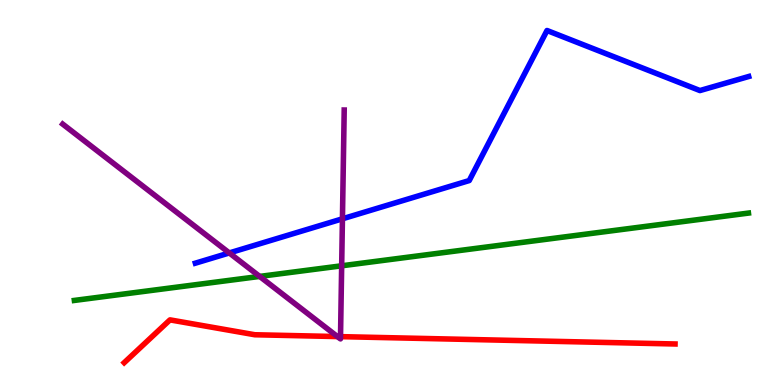[{'lines': ['blue', 'red'], 'intersections': []}, {'lines': ['green', 'red'], 'intersections': []}, {'lines': ['purple', 'red'], 'intersections': [{'x': 4.35, 'y': 1.26}, {'x': 4.39, 'y': 1.26}]}, {'lines': ['blue', 'green'], 'intersections': []}, {'lines': ['blue', 'purple'], 'intersections': [{'x': 2.96, 'y': 3.43}, {'x': 4.42, 'y': 4.32}]}, {'lines': ['green', 'purple'], 'intersections': [{'x': 3.35, 'y': 2.82}, {'x': 4.41, 'y': 3.1}]}]